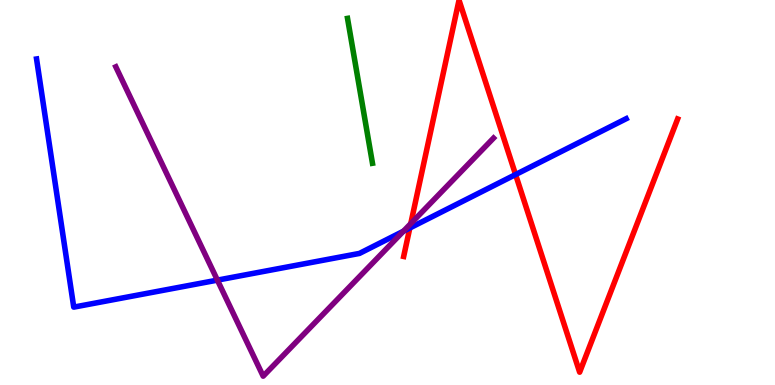[{'lines': ['blue', 'red'], 'intersections': [{'x': 5.29, 'y': 4.08}, {'x': 6.65, 'y': 5.47}]}, {'lines': ['green', 'red'], 'intersections': []}, {'lines': ['purple', 'red'], 'intersections': [{'x': 5.3, 'y': 4.19}]}, {'lines': ['blue', 'green'], 'intersections': []}, {'lines': ['blue', 'purple'], 'intersections': [{'x': 2.81, 'y': 2.72}, {'x': 5.21, 'y': 3.99}]}, {'lines': ['green', 'purple'], 'intersections': []}]